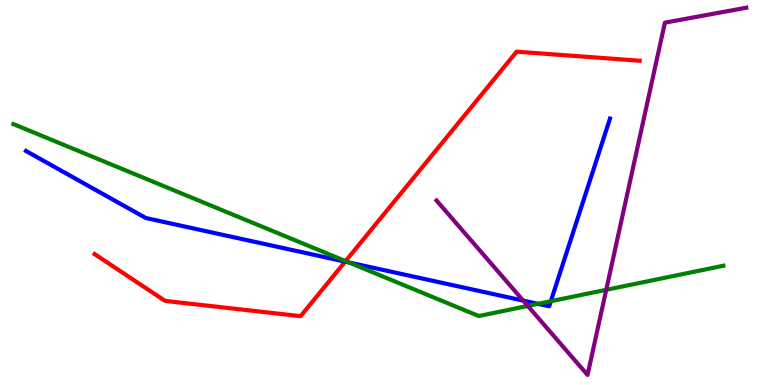[{'lines': ['blue', 'red'], 'intersections': [{'x': 4.45, 'y': 3.2}]}, {'lines': ['green', 'red'], 'intersections': [{'x': 4.46, 'y': 3.22}]}, {'lines': ['purple', 'red'], 'intersections': []}, {'lines': ['blue', 'green'], 'intersections': [{'x': 4.5, 'y': 3.18}, {'x': 6.94, 'y': 2.11}, {'x': 7.11, 'y': 2.18}]}, {'lines': ['blue', 'purple'], 'intersections': [{'x': 6.75, 'y': 2.19}]}, {'lines': ['green', 'purple'], 'intersections': [{'x': 6.81, 'y': 2.05}, {'x': 7.82, 'y': 2.47}]}]